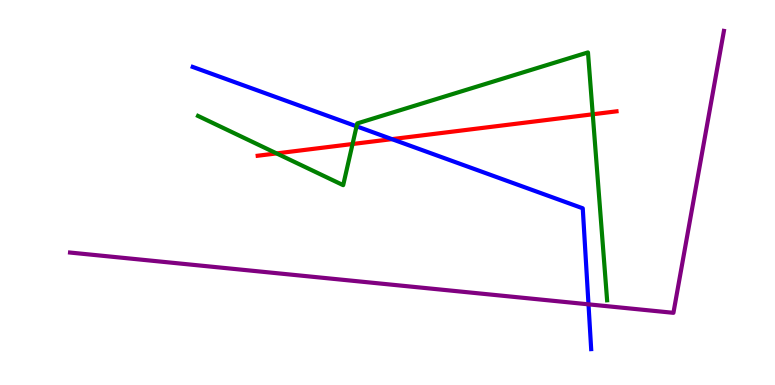[{'lines': ['blue', 'red'], 'intersections': [{'x': 5.06, 'y': 6.39}]}, {'lines': ['green', 'red'], 'intersections': [{'x': 3.57, 'y': 6.02}, {'x': 4.55, 'y': 6.26}, {'x': 7.65, 'y': 7.03}]}, {'lines': ['purple', 'red'], 'intersections': []}, {'lines': ['blue', 'green'], 'intersections': [{'x': 4.6, 'y': 6.72}]}, {'lines': ['blue', 'purple'], 'intersections': [{'x': 7.59, 'y': 2.1}]}, {'lines': ['green', 'purple'], 'intersections': []}]